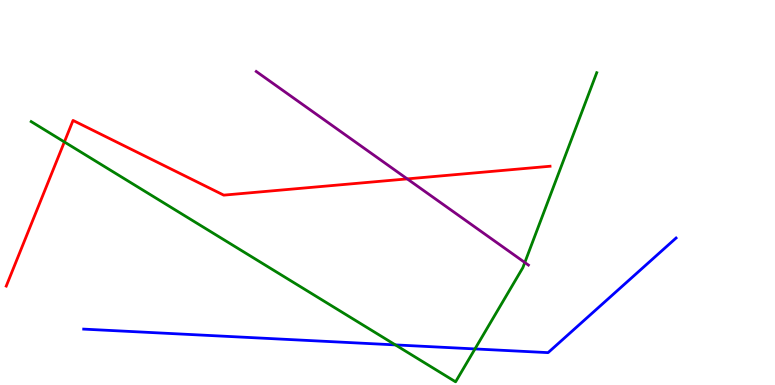[{'lines': ['blue', 'red'], 'intersections': []}, {'lines': ['green', 'red'], 'intersections': [{'x': 0.831, 'y': 6.31}]}, {'lines': ['purple', 'red'], 'intersections': [{'x': 5.25, 'y': 5.35}]}, {'lines': ['blue', 'green'], 'intersections': [{'x': 5.1, 'y': 1.04}, {'x': 6.13, 'y': 0.937}]}, {'lines': ['blue', 'purple'], 'intersections': []}, {'lines': ['green', 'purple'], 'intersections': [{'x': 6.77, 'y': 3.18}]}]